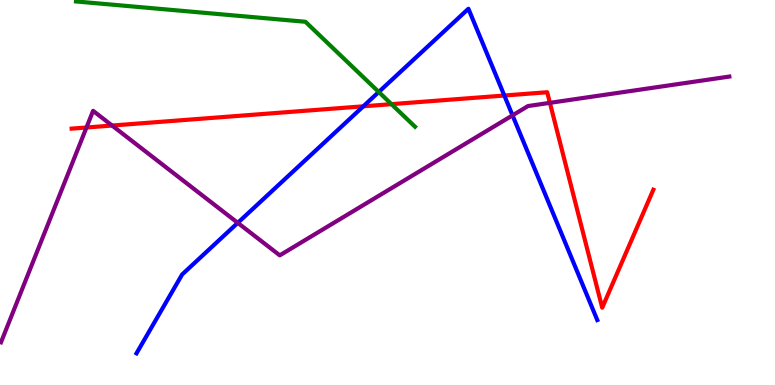[{'lines': ['blue', 'red'], 'intersections': [{'x': 4.69, 'y': 7.24}, {'x': 6.51, 'y': 7.52}]}, {'lines': ['green', 'red'], 'intersections': [{'x': 5.05, 'y': 7.29}]}, {'lines': ['purple', 'red'], 'intersections': [{'x': 1.12, 'y': 6.69}, {'x': 1.45, 'y': 6.74}, {'x': 7.1, 'y': 7.33}]}, {'lines': ['blue', 'green'], 'intersections': [{'x': 4.89, 'y': 7.61}]}, {'lines': ['blue', 'purple'], 'intersections': [{'x': 3.07, 'y': 4.21}, {'x': 6.61, 'y': 7.0}]}, {'lines': ['green', 'purple'], 'intersections': []}]